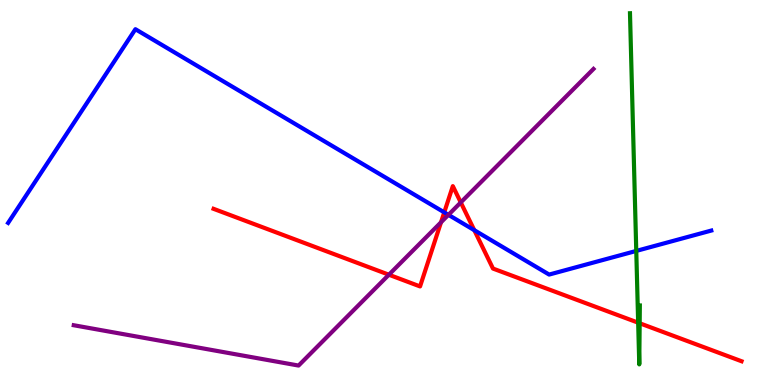[{'lines': ['blue', 'red'], 'intersections': [{'x': 5.73, 'y': 4.48}, {'x': 6.12, 'y': 4.02}]}, {'lines': ['green', 'red'], 'intersections': [{'x': 8.23, 'y': 1.62}, {'x': 8.25, 'y': 1.6}]}, {'lines': ['purple', 'red'], 'intersections': [{'x': 5.02, 'y': 2.86}, {'x': 5.69, 'y': 4.23}, {'x': 5.95, 'y': 4.74}]}, {'lines': ['blue', 'green'], 'intersections': [{'x': 8.21, 'y': 3.48}]}, {'lines': ['blue', 'purple'], 'intersections': [{'x': 5.79, 'y': 4.42}]}, {'lines': ['green', 'purple'], 'intersections': []}]